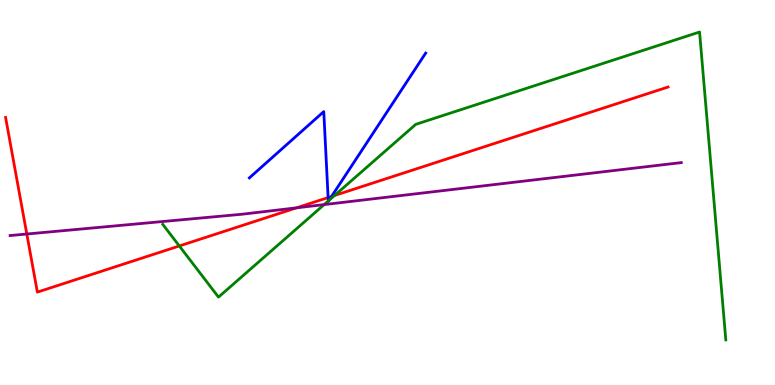[{'lines': ['blue', 'red'], 'intersections': [{'x': 4.23, 'y': 4.87}, {'x': 4.28, 'y': 4.9}]}, {'lines': ['green', 'red'], 'intersections': [{'x': 2.31, 'y': 3.61}, {'x': 4.32, 'y': 4.92}]}, {'lines': ['purple', 'red'], 'intersections': [{'x': 0.346, 'y': 3.92}, {'x': 3.83, 'y': 4.6}]}, {'lines': ['blue', 'green'], 'intersections': [{'x': 4.24, 'y': 4.78}, {'x': 4.25, 'y': 4.8}]}, {'lines': ['blue', 'purple'], 'intersections': []}, {'lines': ['green', 'purple'], 'intersections': [{'x': 4.18, 'y': 4.69}]}]